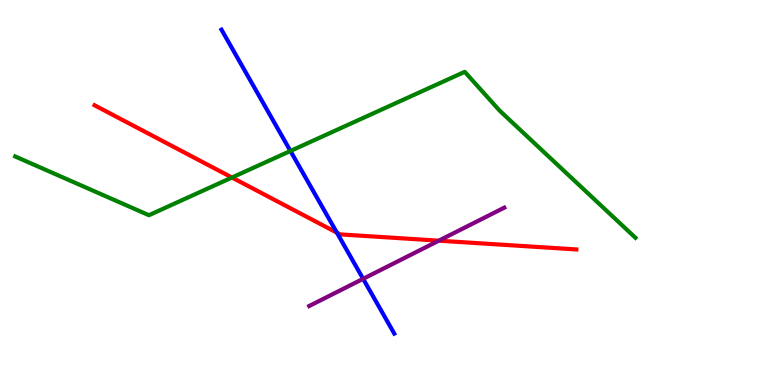[{'lines': ['blue', 'red'], 'intersections': [{'x': 4.35, 'y': 3.96}]}, {'lines': ['green', 'red'], 'intersections': [{'x': 2.99, 'y': 5.39}]}, {'lines': ['purple', 'red'], 'intersections': [{'x': 5.66, 'y': 3.75}]}, {'lines': ['blue', 'green'], 'intersections': [{'x': 3.75, 'y': 6.08}]}, {'lines': ['blue', 'purple'], 'intersections': [{'x': 4.69, 'y': 2.76}]}, {'lines': ['green', 'purple'], 'intersections': []}]